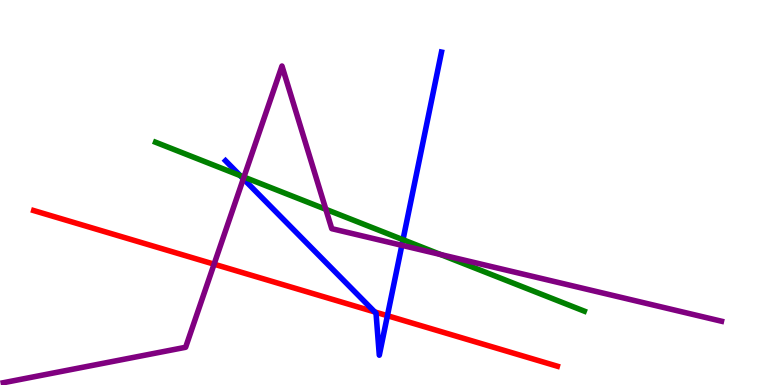[{'lines': ['blue', 'red'], 'intersections': [{'x': 4.83, 'y': 1.9}, {'x': 5.0, 'y': 1.8}]}, {'lines': ['green', 'red'], 'intersections': []}, {'lines': ['purple', 'red'], 'intersections': [{'x': 2.76, 'y': 3.14}]}, {'lines': ['blue', 'green'], 'intersections': [{'x': 3.1, 'y': 5.44}, {'x': 5.2, 'y': 3.77}]}, {'lines': ['blue', 'purple'], 'intersections': [{'x': 3.14, 'y': 5.36}, {'x': 5.19, 'y': 3.63}]}, {'lines': ['green', 'purple'], 'intersections': [{'x': 3.15, 'y': 5.4}, {'x': 4.2, 'y': 4.56}, {'x': 5.68, 'y': 3.39}]}]